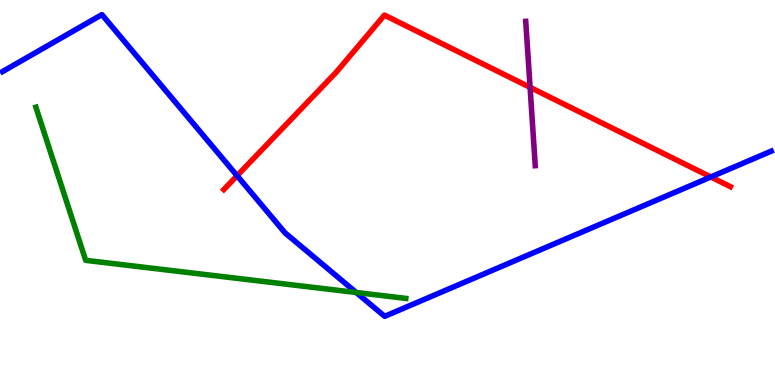[{'lines': ['blue', 'red'], 'intersections': [{'x': 3.06, 'y': 5.44}, {'x': 9.17, 'y': 5.4}]}, {'lines': ['green', 'red'], 'intersections': []}, {'lines': ['purple', 'red'], 'intersections': [{'x': 6.84, 'y': 7.73}]}, {'lines': ['blue', 'green'], 'intersections': [{'x': 4.6, 'y': 2.4}]}, {'lines': ['blue', 'purple'], 'intersections': []}, {'lines': ['green', 'purple'], 'intersections': []}]